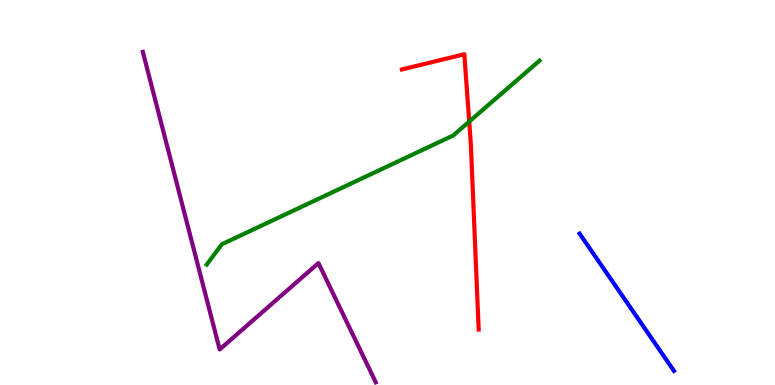[{'lines': ['blue', 'red'], 'intersections': []}, {'lines': ['green', 'red'], 'intersections': [{'x': 6.05, 'y': 6.84}]}, {'lines': ['purple', 'red'], 'intersections': []}, {'lines': ['blue', 'green'], 'intersections': []}, {'lines': ['blue', 'purple'], 'intersections': []}, {'lines': ['green', 'purple'], 'intersections': []}]